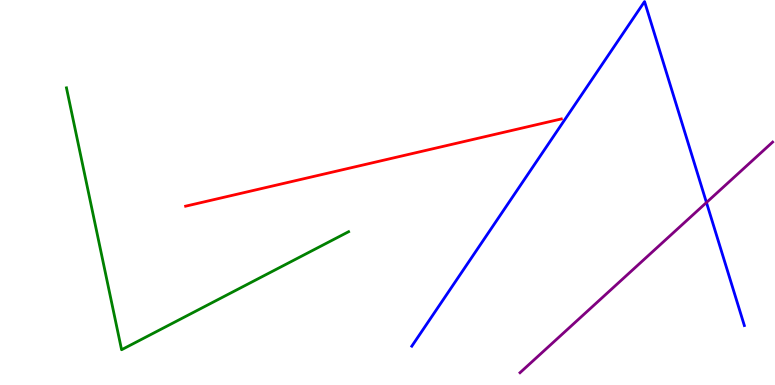[{'lines': ['blue', 'red'], 'intersections': []}, {'lines': ['green', 'red'], 'intersections': []}, {'lines': ['purple', 'red'], 'intersections': []}, {'lines': ['blue', 'green'], 'intersections': []}, {'lines': ['blue', 'purple'], 'intersections': [{'x': 9.12, 'y': 4.74}]}, {'lines': ['green', 'purple'], 'intersections': []}]